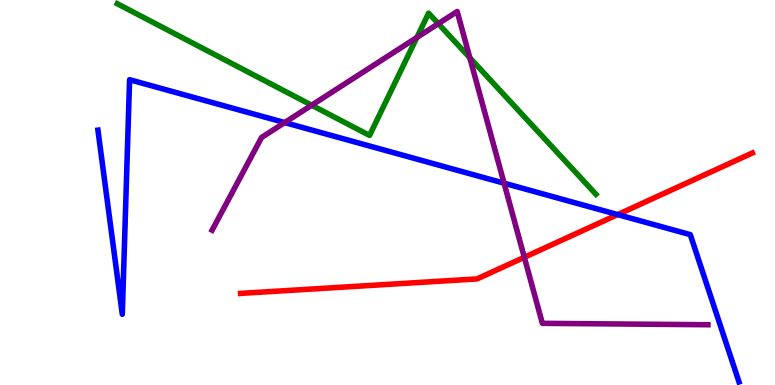[{'lines': ['blue', 'red'], 'intersections': [{'x': 7.97, 'y': 4.43}]}, {'lines': ['green', 'red'], 'intersections': []}, {'lines': ['purple', 'red'], 'intersections': [{'x': 6.77, 'y': 3.32}]}, {'lines': ['blue', 'green'], 'intersections': []}, {'lines': ['blue', 'purple'], 'intersections': [{'x': 3.67, 'y': 6.82}, {'x': 6.5, 'y': 5.24}]}, {'lines': ['green', 'purple'], 'intersections': [{'x': 4.02, 'y': 7.27}, {'x': 5.38, 'y': 9.03}, {'x': 5.66, 'y': 9.39}, {'x': 6.06, 'y': 8.5}]}]